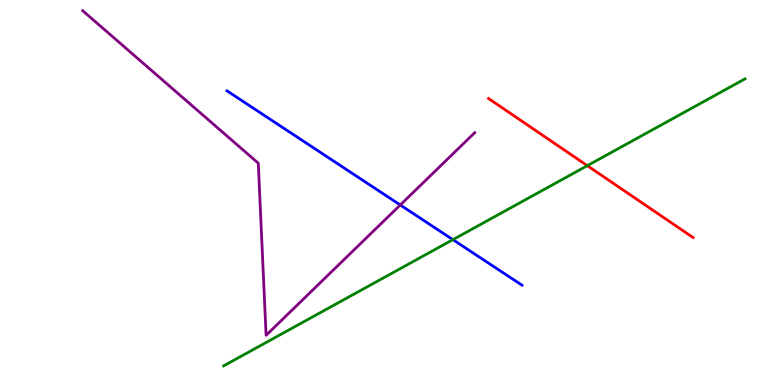[{'lines': ['blue', 'red'], 'intersections': []}, {'lines': ['green', 'red'], 'intersections': [{'x': 7.58, 'y': 5.7}]}, {'lines': ['purple', 'red'], 'intersections': []}, {'lines': ['blue', 'green'], 'intersections': [{'x': 5.84, 'y': 3.78}]}, {'lines': ['blue', 'purple'], 'intersections': [{'x': 5.16, 'y': 4.68}]}, {'lines': ['green', 'purple'], 'intersections': []}]